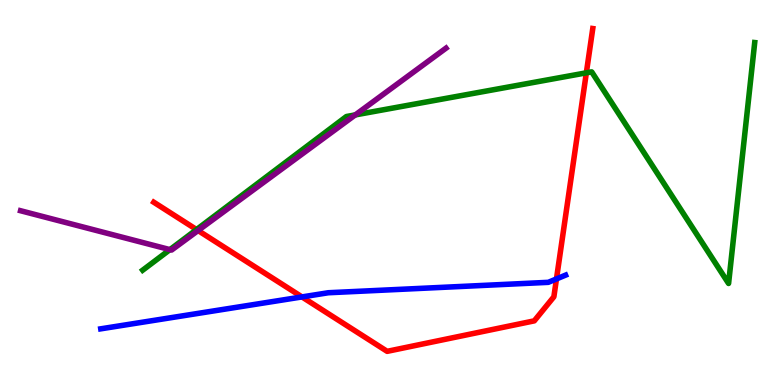[{'lines': ['blue', 'red'], 'intersections': [{'x': 3.9, 'y': 2.29}, {'x': 7.18, 'y': 2.76}]}, {'lines': ['green', 'red'], 'intersections': [{'x': 2.54, 'y': 4.04}, {'x': 7.57, 'y': 8.11}]}, {'lines': ['purple', 'red'], 'intersections': [{'x': 2.56, 'y': 4.01}]}, {'lines': ['blue', 'green'], 'intersections': []}, {'lines': ['blue', 'purple'], 'intersections': []}, {'lines': ['green', 'purple'], 'intersections': [{'x': 2.19, 'y': 3.52}, {'x': 4.58, 'y': 7.02}]}]